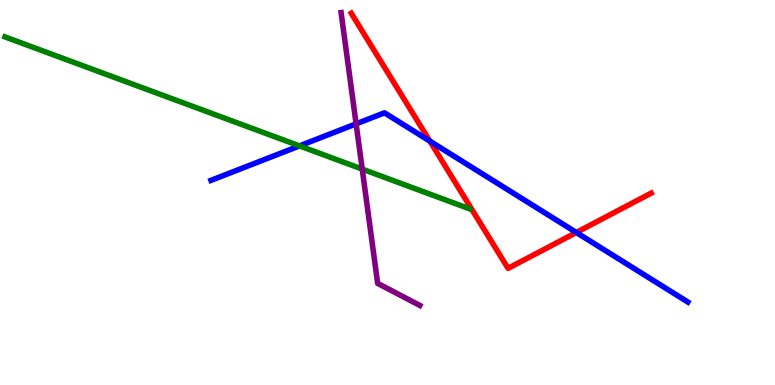[{'lines': ['blue', 'red'], 'intersections': [{'x': 5.55, 'y': 6.33}, {'x': 7.44, 'y': 3.96}]}, {'lines': ['green', 'red'], 'intersections': []}, {'lines': ['purple', 'red'], 'intersections': []}, {'lines': ['blue', 'green'], 'intersections': [{'x': 3.86, 'y': 6.21}]}, {'lines': ['blue', 'purple'], 'intersections': [{'x': 4.6, 'y': 6.78}]}, {'lines': ['green', 'purple'], 'intersections': [{'x': 4.67, 'y': 5.61}]}]